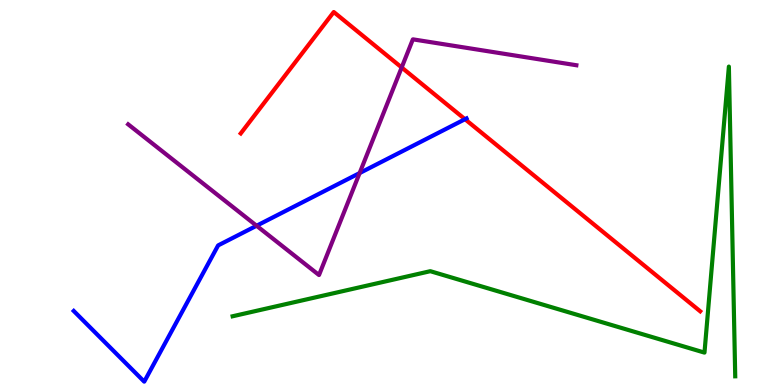[{'lines': ['blue', 'red'], 'intersections': [{'x': 6.0, 'y': 6.9}]}, {'lines': ['green', 'red'], 'intersections': []}, {'lines': ['purple', 'red'], 'intersections': [{'x': 5.18, 'y': 8.25}]}, {'lines': ['blue', 'green'], 'intersections': []}, {'lines': ['blue', 'purple'], 'intersections': [{'x': 3.31, 'y': 4.14}, {'x': 4.64, 'y': 5.5}]}, {'lines': ['green', 'purple'], 'intersections': []}]